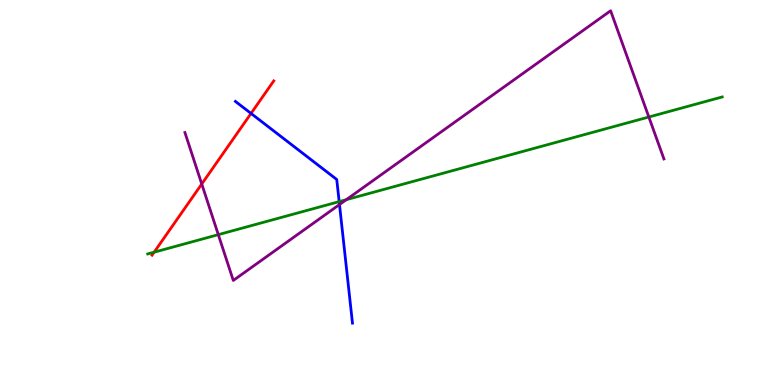[{'lines': ['blue', 'red'], 'intersections': [{'x': 3.24, 'y': 7.05}]}, {'lines': ['green', 'red'], 'intersections': [{'x': 1.99, 'y': 3.45}]}, {'lines': ['purple', 'red'], 'intersections': [{'x': 2.6, 'y': 5.22}]}, {'lines': ['blue', 'green'], 'intersections': [{'x': 4.38, 'y': 4.76}]}, {'lines': ['blue', 'purple'], 'intersections': [{'x': 4.38, 'y': 4.69}]}, {'lines': ['green', 'purple'], 'intersections': [{'x': 2.82, 'y': 3.91}, {'x': 4.47, 'y': 4.81}, {'x': 8.37, 'y': 6.96}]}]